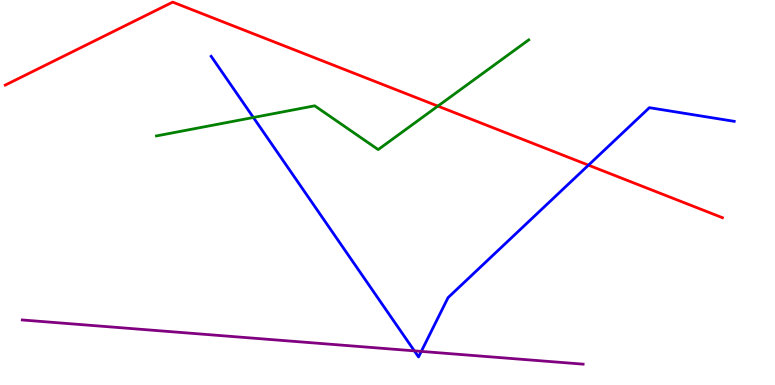[{'lines': ['blue', 'red'], 'intersections': [{'x': 7.59, 'y': 5.71}]}, {'lines': ['green', 'red'], 'intersections': [{'x': 5.65, 'y': 7.24}]}, {'lines': ['purple', 'red'], 'intersections': []}, {'lines': ['blue', 'green'], 'intersections': [{'x': 3.27, 'y': 6.95}]}, {'lines': ['blue', 'purple'], 'intersections': [{'x': 5.35, 'y': 0.887}, {'x': 5.44, 'y': 0.873}]}, {'lines': ['green', 'purple'], 'intersections': []}]